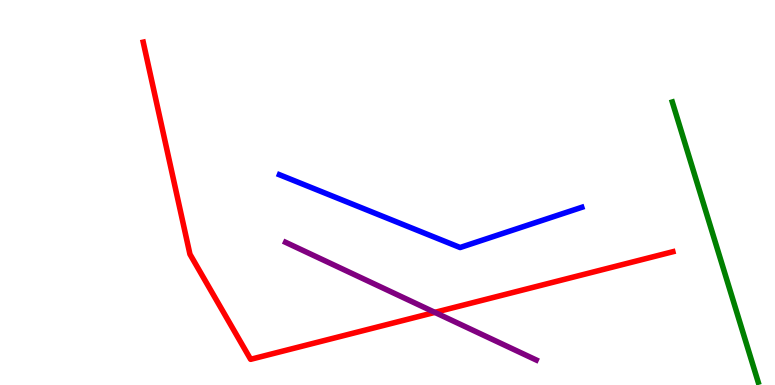[{'lines': ['blue', 'red'], 'intersections': []}, {'lines': ['green', 'red'], 'intersections': []}, {'lines': ['purple', 'red'], 'intersections': [{'x': 5.61, 'y': 1.89}]}, {'lines': ['blue', 'green'], 'intersections': []}, {'lines': ['blue', 'purple'], 'intersections': []}, {'lines': ['green', 'purple'], 'intersections': []}]